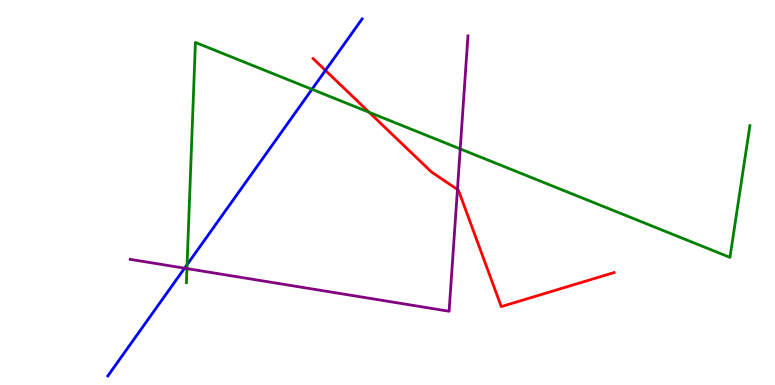[{'lines': ['blue', 'red'], 'intersections': [{'x': 4.2, 'y': 8.17}]}, {'lines': ['green', 'red'], 'intersections': [{'x': 4.76, 'y': 7.08}]}, {'lines': ['purple', 'red'], 'intersections': [{'x': 5.9, 'y': 5.08}]}, {'lines': ['blue', 'green'], 'intersections': [{'x': 2.41, 'y': 3.13}, {'x': 4.03, 'y': 7.68}]}, {'lines': ['blue', 'purple'], 'intersections': [{'x': 2.38, 'y': 3.03}]}, {'lines': ['green', 'purple'], 'intersections': [{'x': 2.41, 'y': 3.02}, {'x': 5.94, 'y': 6.13}]}]